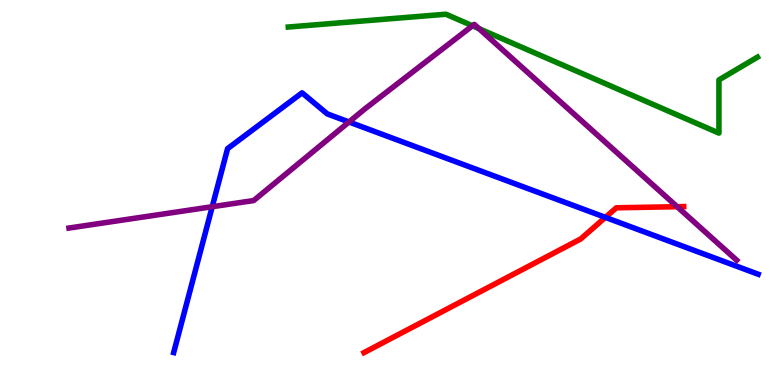[{'lines': ['blue', 'red'], 'intersections': [{'x': 7.81, 'y': 4.35}]}, {'lines': ['green', 'red'], 'intersections': []}, {'lines': ['purple', 'red'], 'intersections': [{'x': 8.74, 'y': 4.63}]}, {'lines': ['blue', 'green'], 'intersections': []}, {'lines': ['blue', 'purple'], 'intersections': [{'x': 2.74, 'y': 4.63}, {'x': 4.5, 'y': 6.83}]}, {'lines': ['green', 'purple'], 'intersections': [{'x': 6.1, 'y': 9.33}, {'x': 6.18, 'y': 9.26}]}]